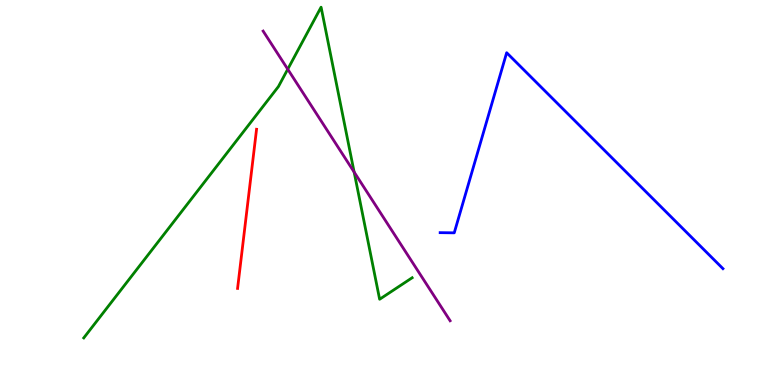[{'lines': ['blue', 'red'], 'intersections': []}, {'lines': ['green', 'red'], 'intersections': []}, {'lines': ['purple', 'red'], 'intersections': []}, {'lines': ['blue', 'green'], 'intersections': []}, {'lines': ['blue', 'purple'], 'intersections': []}, {'lines': ['green', 'purple'], 'intersections': [{'x': 3.71, 'y': 8.2}, {'x': 4.57, 'y': 5.53}]}]